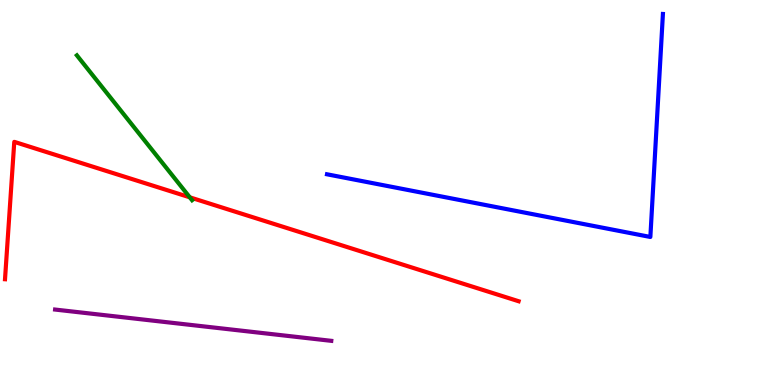[{'lines': ['blue', 'red'], 'intersections': []}, {'lines': ['green', 'red'], 'intersections': [{'x': 2.45, 'y': 4.88}]}, {'lines': ['purple', 'red'], 'intersections': []}, {'lines': ['blue', 'green'], 'intersections': []}, {'lines': ['blue', 'purple'], 'intersections': []}, {'lines': ['green', 'purple'], 'intersections': []}]